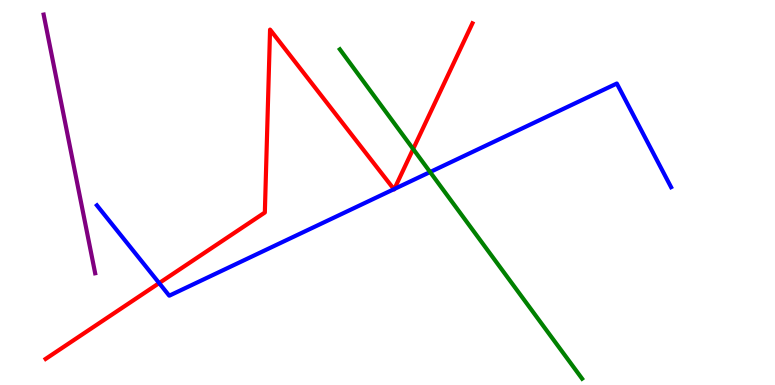[{'lines': ['blue', 'red'], 'intersections': [{'x': 2.05, 'y': 2.65}, {'x': 5.08, 'y': 5.09}, {'x': 5.09, 'y': 5.09}]}, {'lines': ['green', 'red'], 'intersections': [{'x': 5.33, 'y': 6.13}]}, {'lines': ['purple', 'red'], 'intersections': []}, {'lines': ['blue', 'green'], 'intersections': [{'x': 5.55, 'y': 5.53}]}, {'lines': ['blue', 'purple'], 'intersections': []}, {'lines': ['green', 'purple'], 'intersections': []}]